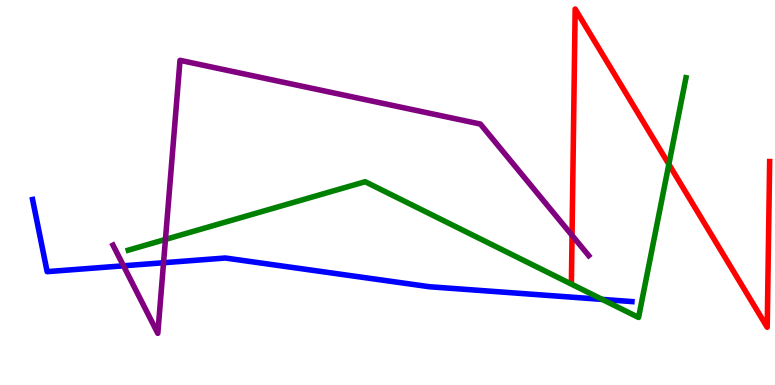[{'lines': ['blue', 'red'], 'intersections': []}, {'lines': ['green', 'red'], 'intersections': [{'x': 8.63, 'y': 5.73}]}, {'lines': ['purple', 'red'], 'intersections': [{'x': 7.38, 'y': 3.89}]}, {'lines': ['blue', 'green'], 'intersections': [{'x': 7.77, 'y': 2.22}]}, {'lines': ['blue', 'purple'], 'intersections': [{'x': 1.59, 'y': 3.1}, {'x': 2.11, 'y': 3.18}]}, {'lines': ['green', 'purple'], 'intersections': [{'x': 2.13, 'y': 3.78}]}]